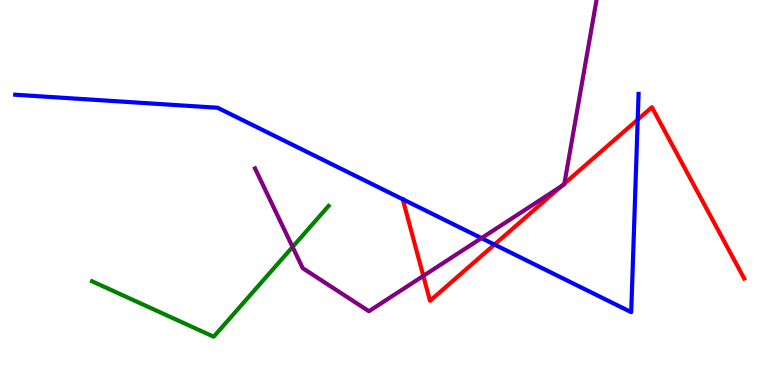[{'lines': ['blue', 'red'], 'intersections': [{'x': 6.38, 'y': 3.65}, {'x': 8.23, 'y': 6.89}]}, {'lines': ['green', 'red'], 'intersections': []}, {'lines': ['purple', 'red'], 'intersections': [{'x': 5.46, 'y': 2.83}, {'x': 7.24, 'y': 5.16}, {'x': 7.28, 'y': 5.23}]}, {'lines': ['blue', 'green'], 'intersections': []}, {'lines': ['blue', 'purple'], 'intersections': [{'x': 6.21, 'y': 3.81}]}, {'lines': ['green', 'purple'], 'intersections': [{'x': 3.78, 'y': 3.59}]}]